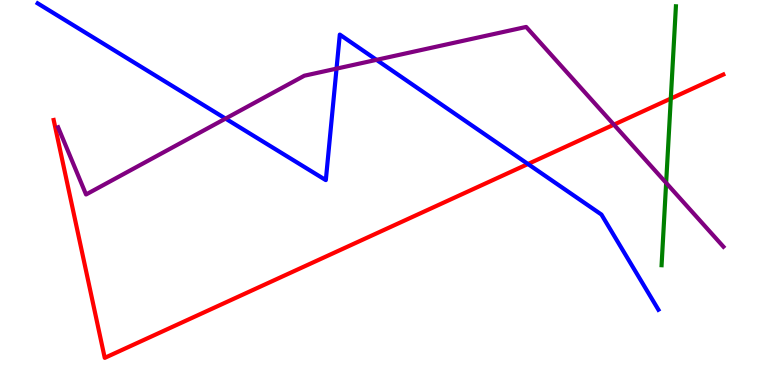[{'lines': ['blue', 'red'], 'intersections': [{'x': 6.81, 'y': 5.74}]}, {'lines': ['green', 'red'], 'intersections': [{'x': 8.66, 'y': 7.44}]}, {'lines': ['purple', 'red'], 'intersections': [{'x': 7.92, 'y': 6.76}]}, {'lines': ['blue', 'green'], 'intersections': []}, {'lines': ['blue', 'purple'], 'intersections': [{'x': 2.91, 'y': 6.92}, {'x': 4.34, 'y': 8.22}, {'x': 4.86, 'y': 8.45}]}, {'lines': ['green', 'purple'], 'intersections': [{'x': 8.6, 'y': 5.25}]}]